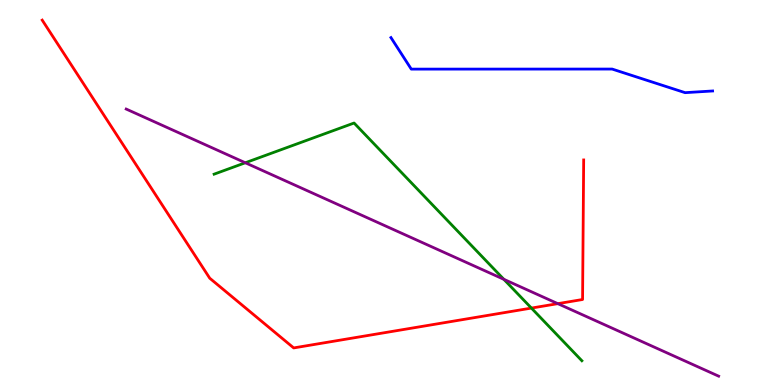[{'lines': ['blue', 'red'], 'intersections': []}, {'lines': ['green', 'red'], 'intersections': [{'x': 6.86, 'y': 2.0}]}, {'lines': ['purple', 'red'], 'intersections': [{'x': 7.2, 'y': 2.11}]}, {'lines': ['blue', 'green'], 'intersections': []}, {'lines': ['blue', 'purple'], 'intersections': []}, {'lines': ['green', 'purple'], 'intersections': [{'x': 3.17, 'y': 5.77}, {'x': 6.5, 'y': 2.74}]}]